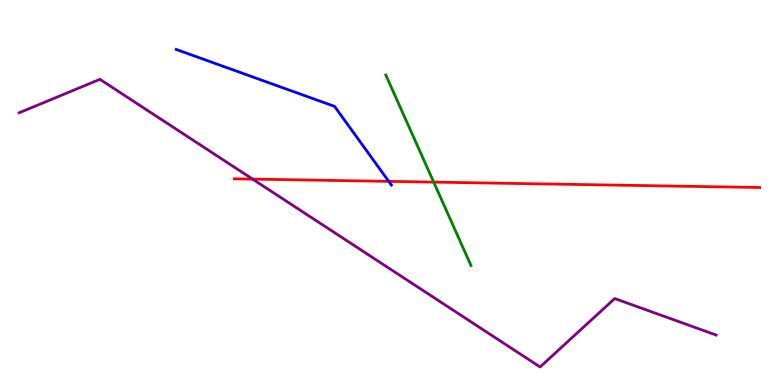[{'lines': ['blue', 'red'], 'intersections': [{'x': 5.02, 'y': 5.29}]}, {'lines': ['green', 'red'], 'intersections': [{'x': 5.6, 'y': 5.27}]}, {'lines': ['purple', 'red'], 'intersections': [{'x': 3.26, 'y': 5.35}]}, {'lines': ['blue', 'green'], 'intersections': []}, {'lines': ['blue', 'purple'], 'intersections': []}, {'lines': ['green', 'purple'], 'intersections': []}]